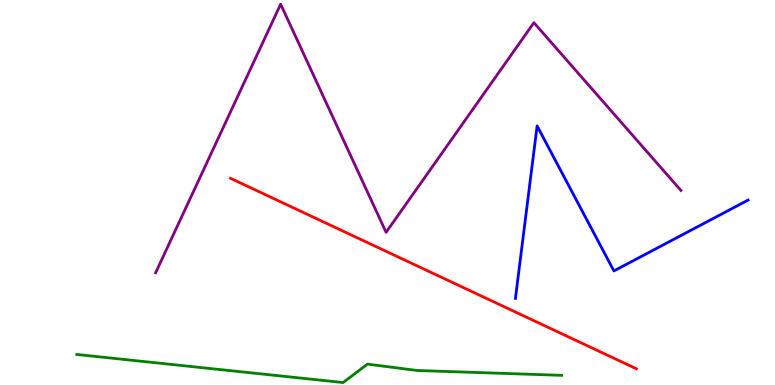[{'lines': ['blue', 'red'], 'intersections': []}, {'lines': ['green', 'red'], 'intersections': []}, {'lines': ['purple', 'red'], 'intersections': []}, {'lines': ['blue', 'green'], 'intersections': []}, {'lines': ['blue', 'purple'], 'intersections': []}, {'lines': ['green', 'purple'], 'intersections': []}]